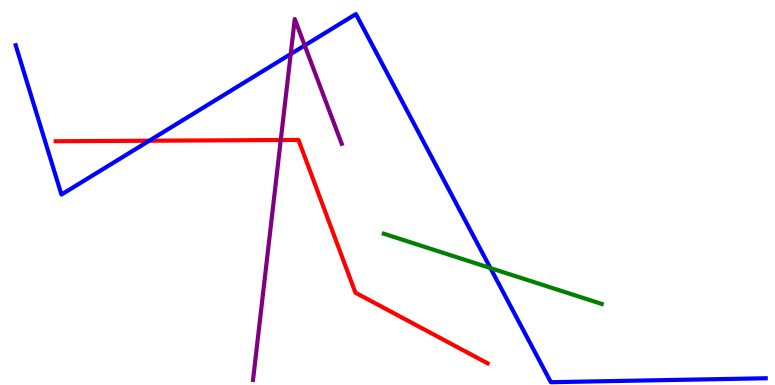[{'lines': ['blue', 'red'], 'intersections': [{'x': 1.93, 'y': 6.34}]}, {'lines': ['green', 'red'], 'intersections': []}, {'lines': ['purple', 'red'], 'intersections': [{'x': 3.62, 'y': 6.36}]}, {'lines': ['blue', 'green'], 'intersections': [{'x': 6.33, 'y': 3.04}]}, {'lines': ['blue', 'purple'], 'intersections': [{'x': 3.75, 'y': 8.6}, {'x': 3.93, 'y': 8.82}]}, {'lines': ['green', 'purple'], 'intersections': []}]